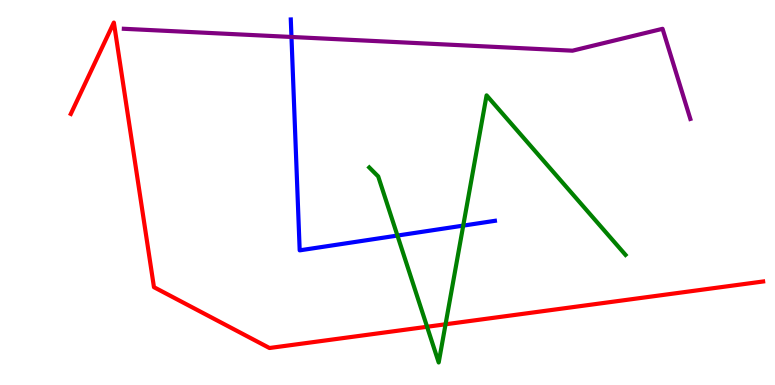[{'lines': ['blue', 'red'], 'intersections': []}, {'lines': ['green', 'red'], 'intersections': [{'x': 5.51, 'y': 1.51}, {'x': 5.75, 'y': 1.58}]}, {'lines': ['purple', 'red'], 'intersections': []}, {'lines': ['blue', 'green'], 'intersections': [{'x': 5.13, 'y': 3.88}, {'x': 5.98, 'y': 4.14}]}, {'lines': ['blue', 'purple'], 'intersections': [{'x': 3.76, 'y': 9.04}]}, {'lines': ['green', 'purple'], 'intersections': []}]